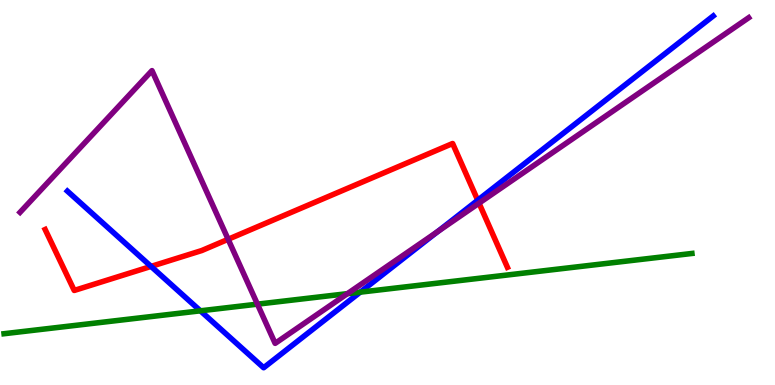[{'lines': ['blue', 'red'], 'intersections': [{'x': 1.95, 'y': 3.08}, {'x': 6.16, 'y': 4.8}]}, {'lines': ['green', 'red'], 'intersections': []}, {'lines': ['purple', 'red'], 'intersections': [{'x': 2.94, 'y': 3.78}, {'x': 6.18, 'y': 4.72}]}, {'lines': ['blue', 'green'], 'intersections': [{'x': 2.59, 'y': 1.93}, {'x': 4.65, 'y': 2.41}]}, {'lines': ['blue', 'purple'], 'intersections': [{'x': 5.64, 'y': 3.98}]}, {'lines': ['green', 'purple'], 'intersections': [{'x': 3.32, 'y': 2.1}, {'x': 4.48, 'y': 2.37}]}]